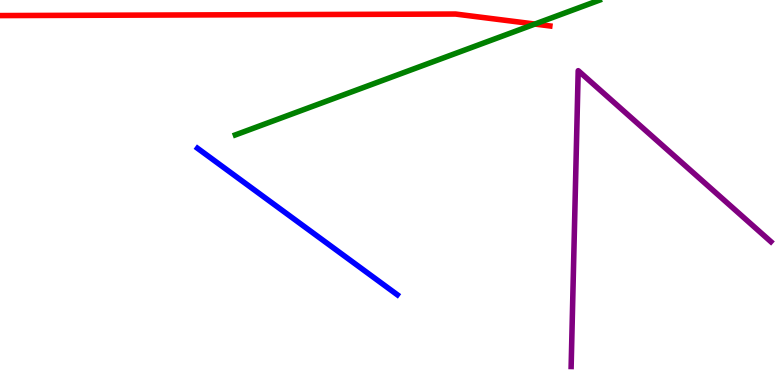[{'lines': ['blue', 'red'], 'intersections': []}, {'lines': ['green', 'red'], 'intersections': [{'x': 6.9, 'y': 9.38}]}, {'lines': ['purple', 'red'], 'intersections': []}, {'lines': ['blue', 'green'], 'intersections': []}, {'lines': ['blue', 'purple'], 'intersections': []}, {'lines': ['green', 'purple'], 'intersections': []}]